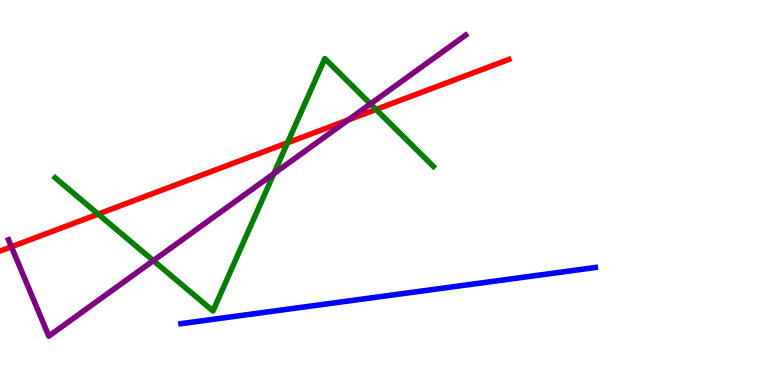[{'lines': ['blue', 'red'], 'intersections': []}, {'lines': ['green', 'red'], 'intersections': [{'x': 1.27, 'y': 4.44}, {'x': 3.71, 'y': 6.29}, {'x': 4.85, 'y': 7.16}]}, {'lines': ['purple', 'red'], 'intersections': [{'x': 0.147, 'y': 3.59}, {'x': 4.49, 'y': 6.89}]}, {'lines': ['blue', 'green'], 'intersections': []}, {'lines': ['blue', 'purple'], 'intersections': []}, {'lines': ['green', 'purple'], 'intersections': [{'x': 1.98, 'y': 3.23}, {'x': 3.53, 'y': 5.49}, {'x': 4.78, 'y': 7.3}]}]